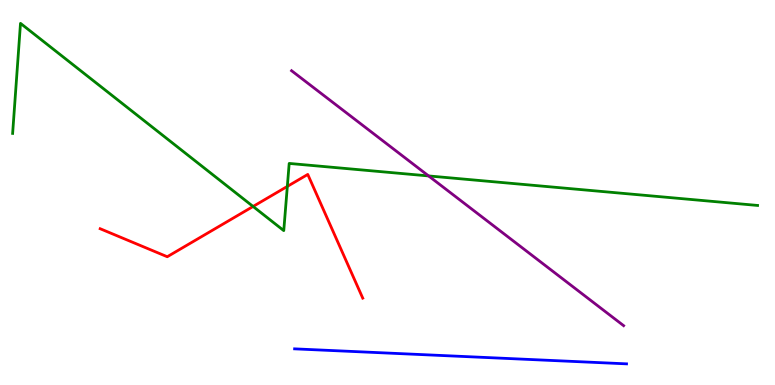[{'lines': ['blue', 'red'], 'intersections': []}, {'lines': ['green', 'red'], 'intersections': [{'x': 3.27, 'y': 4.64}, {'x': 3.71, 'y': 5.16}]}, {'lines': ['purple', 'red'], 'intersections': []}, {'lines': ['blue', 'green'], 'intersections': []}, {'lines': ['blue', 'purple'], 'intersections': []}, {'lines': ['green', 'purple'], 'intersections': [{'x': 5.53, 'y': 5.43}]}]